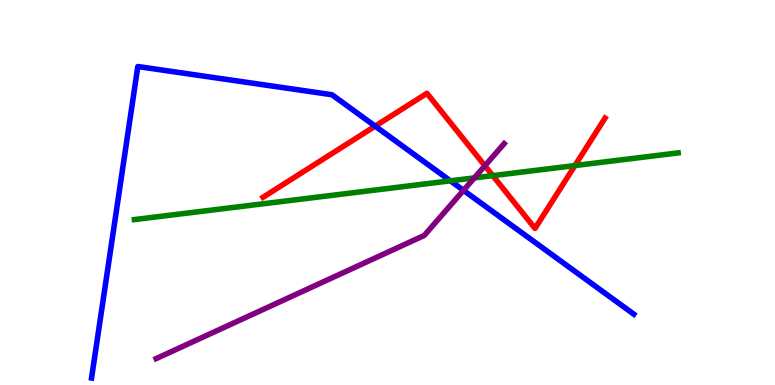[{'lines': ['blue', 'red'], 'intersections': [{'x': 4.84, 'y': 6.72}]}, {'lines': ['green', 'red'], 'intersections': [{'x': 6.36, 'y': 5.44}, {'x': 7.42, 'y': 5.7}]}, {'lines': ['purple', 'red'], 'intersections': [{'x': 6.26, 'y': 5.69}]}, {'lines': ['blue', 'green'], 'intersections': [{'x': 5.81, 'y': 5.3}]}, {'lines': ['blue', 'purple'], 'intersections': [{'x': 5.98, 'y': 5.06}]}, {'lines': ['green', 'purple'], 'intersections': [{'x': 6.12, 'y': 5.38}]}]